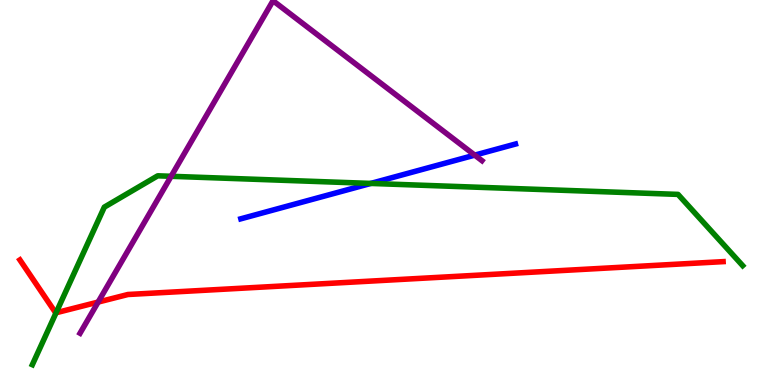[{'lines': ['blue', 'red'], 'intersections': []}, {'lines': ['green', 'red'], 'intersections': [{'x': 0.723, 'y': 1.88}]}, {'lines': ['purple', 'red'], 'intersections': [{'x': 1.27, 'y': 2.15}]}, {'lines': ['blue', 'green'], 'intersections': [{'x': 4.78, 'y': 5.24}]}, {'lines': ['blue', 'purple'], 'intersections': [{'x': 6.13, 'y': 5.97}]}, {'lines': ['green', 'purple'], 'intersections': [{'x': 2.21, 'y': 5.42}]}]